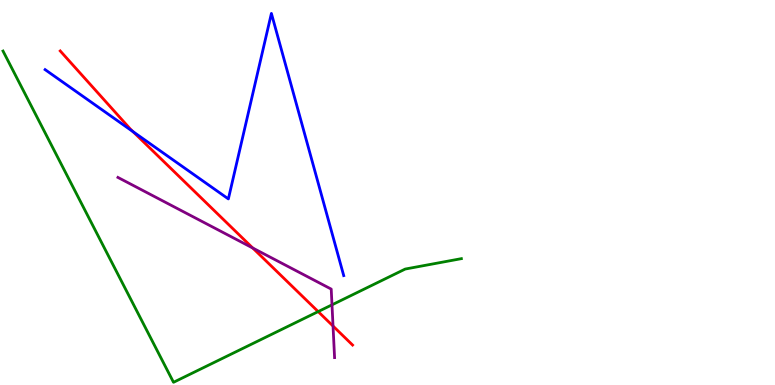[{'lines': ['blue', 'red'], 'intersections': [{'x': 1.72, 'y': 6.58}]}, {'lines': ['green', 'red'], 'intersections': [{'x': 4.11, 'y': 1.91}]}, {'lines': ['purple', 'red'], 'intersections': [{'x': 3.26, 'y': 3.56}, {'x': 4.3, 'y': 1.53}]}, {'lines': ['blue', 'green'], 'intersections': []}, {'lines': ['blue', 'purple'], 'intersections': []}, {'lines': ['green', 'purple'], 'intersections': [{'x': 4.28, 'y': 2.08}]}]